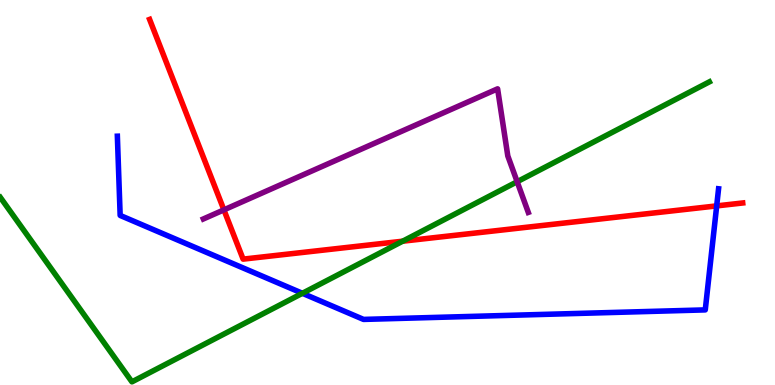[{'lines': ['blue', 'red'], 'intersections': [{'x': 9.25, 'y': 4.65}]}, {'lines': ['green', 'red'], 'intersections': [{'x': 5.2, 'y': 3.74}]}, {'lines': ['purple', 'red'], 'intersections': [{'x': 2.89, 'y': 4.55}]}, {'lines': ['blue', 'green'], 'intersections': [{'x': 3.9, 'y': 2.38}]}, {'lines': ['blue', 'purple'], 'intersections': []}, {'lines': ['green', 'purple'], 'intersections': [{'x': 6.67, 'y': 5.28}]}]